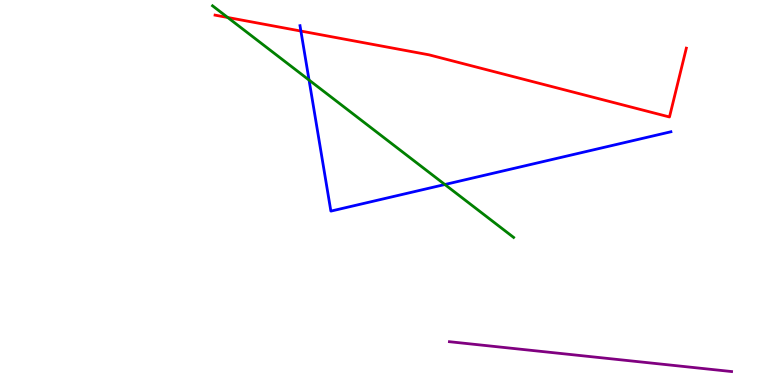[{'lines': ['blue', 'red'], 'intersections': [{'x': 3.88, 'y': 9.19}]}, {'lines': ['green', 'red'], 'intersections': [{'x': 2.94, 'y': 9.55}]}, {'lines': ['purple', 'red'], 'intersections': []}, {'lines': ['blue', 'green'], 'intersections': [{'x': 3.99, 'y': 7.92}, {'x': 5.74, 'y': 5.21}]}, {'lines': ['blue', 'purple'], 'intersections': []}, {'lines': ['green', 'purple'], 'intersections': []}]